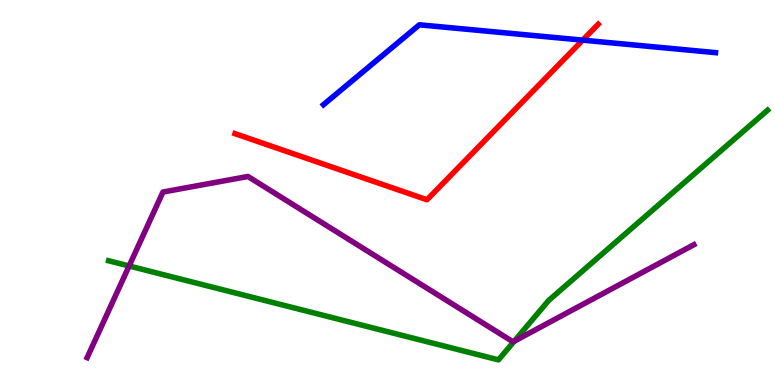[{'lines': ['blue', 'red'], 'intersections': [{'x': 7.52, 'y': 8.96}]}, {'lines': ['green', 'red'], 'intersections': []}, {'lines': ['purple', 'red'], 'intersections': []}, {'lines': ['blue', 'green'], 'intersections': []}, {'lines': ['blue', 'purple'], 'intersections': []}, {'lines': ['green', 'purple'], 'intersections': [{'x': 1.67, 'y': 3.09}, {'x': 6.64, 'y': 1.14}]}]